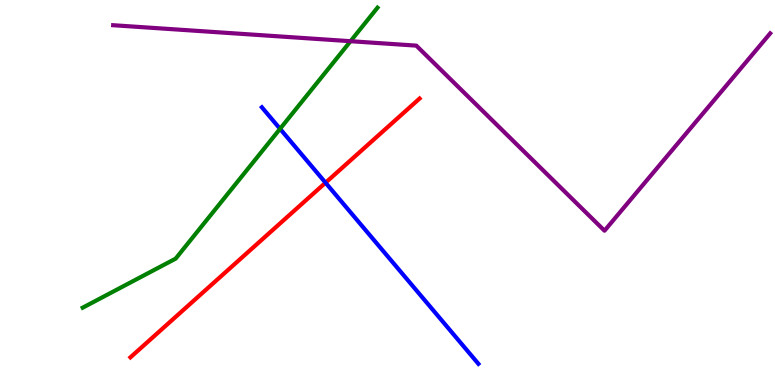[{'lines': ['blue', 'red'], 'intersections': [{'x': 4.2, 'y': 5.25}]}, {'lines': ['green', 'red'], 'intersections': []}, {'lines': ['purple', 'red'], 'intersections': []}, {'lines': ['blue', 'green'], 'intersections': [{'x': 3.61, 'y': 6.65}]}, {'lines': ['blue', 'purple'], 'intersections': []}, {'lines': ['green', 'purple'], 'intersections': [{'x': 4.52, 'y': 8.93}]}]